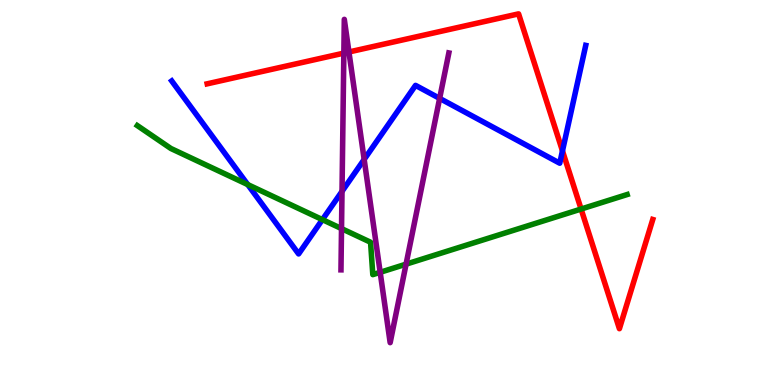[{'lines': ['blue', 'red'], 'intersections': [{'x': 7.26, 'y': 6.08}]}, {'lines': ['green', 'red'], 'intersections': [{'x': 7.5, 'y': 4.57}]}, {'lines': ['purple', 'red'], 'intersections': [{'x': 4.44, 'y': 8.62}, {'x': 4.5, 'y': 8.65}]}, {'lines': ['blue', 'green'], 'intersections': [{'x': 3.2, 'y': 5.21}, {'x': 4.16, 'y': 4.3}]}, {'lines': ['blue', 'purple'], 'intersections': [{'x': 4.41, 'y': 5.03}, {'x': 4.7, 'y': 5.86}, {'x': 5.67, 'y': 7.44}]}, {'lines': ['green', 'purple'], 'intersections': [{'x': 4.41, 'y': 4.06}, {'x': 4.91, 'y': 2.93}, {'x': 5.24, 'y': 3.14}]}]